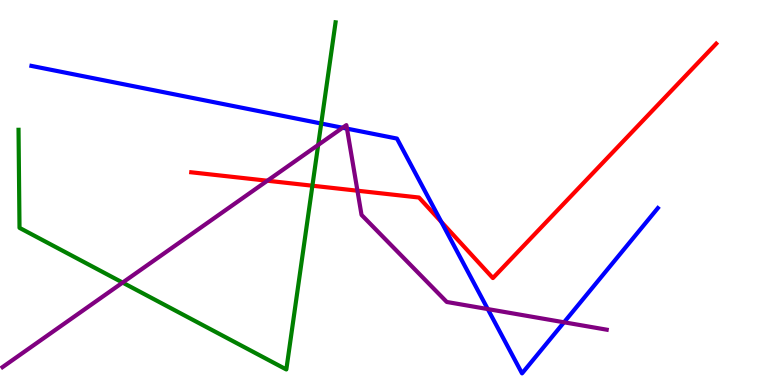[{'lines': ['blue', 'red'], 'intersections': [{'x': 5.69, 'y': 4.24}]}, {'lines': ['green', 'red'], 'intersections': [{'x': 4.03, 'y': 5.18}]}, {'lines': ['purple', 'red'], 'intersections': [{'x': 3.45, 'y': 5.31}, {'x': 4.61, 'y': 5.05}]}, {'lines': ['blue', 'green'], 'intersections': [{'x': 4.14, 'y': 6.79}]}, {'lines': ['blue', 'purple'], 'intersections': [{'x': 4.42, 'y': 6.68}, {'x': 4.48, 'y': 6.66}, {'x': 6.29, 'y': 1.97}, {'x': 7.28, 'y': 1.63}]}, {'lines': ['green', 'purple'], 'intersections': [{'x': 1.58, 'y': 2.66}, {'x': 4.11, 'y': 6.24}]}]